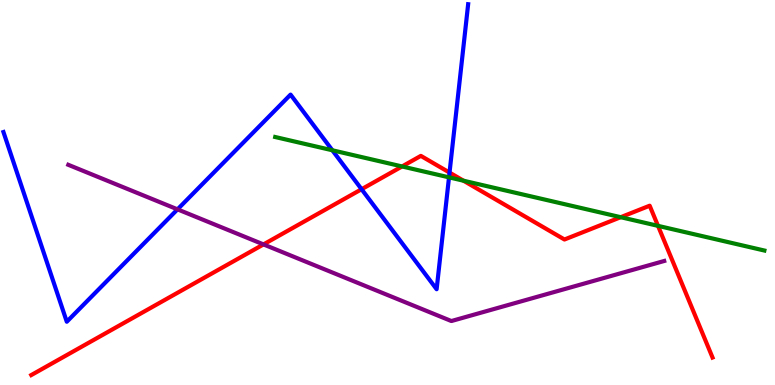[{'lines': ['blue', 'red'], 'intersections': [{'x': 4.67, 'y': 5.08}, {'x': 5.8, 'y': 5.52}]}, {'lines': ['green', 'red'], 'intersections': [{'x': 5.19, 'y': 5.68}, {'x': 5.98, 'y': 5.31}, {'x': 8.01, 'y': 4.36}, {'x': 8.49, 'y': 4.13}]}, {'lines': ['purple', 'red'], 'intersections': [{'x': 3.4, 'y': 3.65}]}, {'lines': ['blue', 'green'], 'intersections': [{'x': 4.29, 'y': 6.1}, {'x': 5.79, 'y': 5.39}]}, {'lines': ['blue', 'purple'], 'intersections': [{'x': 2.29, 'y': 4.56}]}, {'lines': ['green', 'purple'], 'intersections': []}]